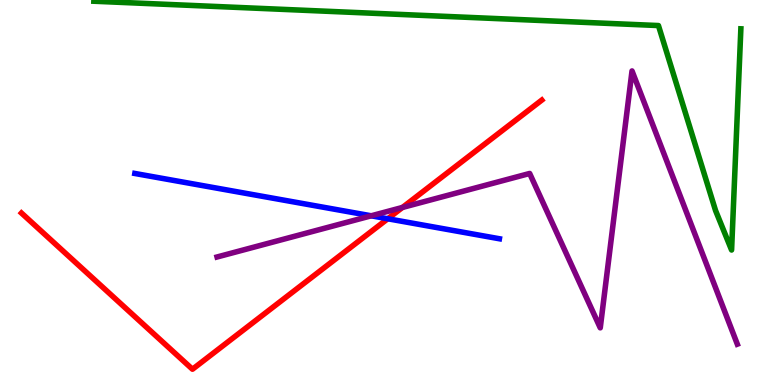[{'lines': ['blue', 'red'], 'intersections': [{'x': 5.0, 'y': 4.32}]}, {'lines': ['green', 'red'], 'intersections': []}, {'lines': ['purple', 'red'], 'intersections': [{'x': 5.19, 'y': 4.61}]}, {'lines': ['blue', 'green'], 'intersections': []}, {'lines': ['blue', 'purple'], 'intersections': [{'x': 4.79, 'y': 4.39}]}, {'lines': ['green', 'purple'], 'intersections': []}]